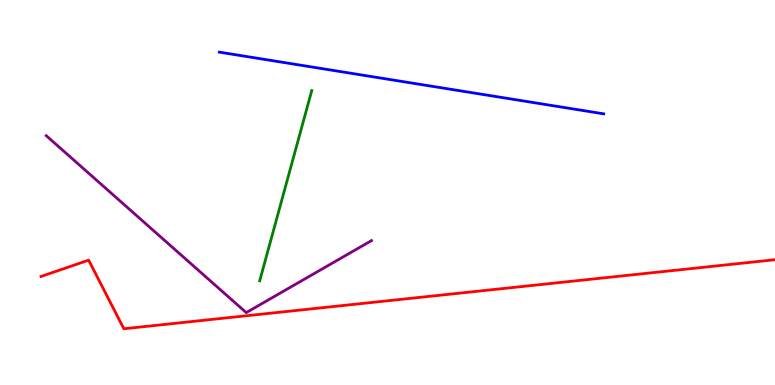[{'lines': ['blue', 'red'], 'intersections': []}, {'lines': ['green', 'red'], 'intersections': []}, {'lines': ['purple', 'red'], 'intersections': []}, {'lines': ['blue', 'green'], 'intersections': []}, {'lines': ['blue', 'purple'], 'intersections': []}, {'lines': ['green', 'purple'], 'intersections': []}]